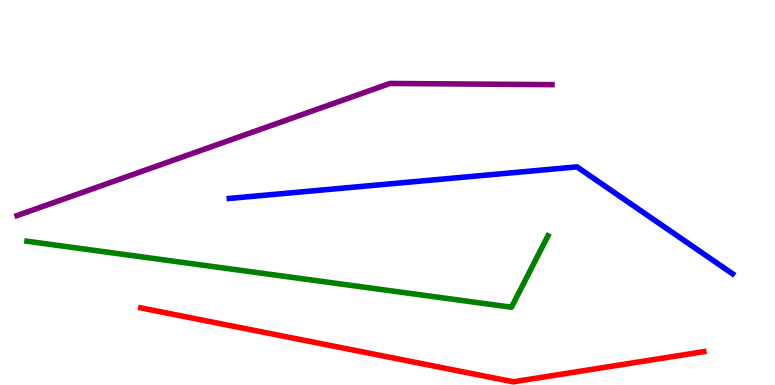[{'lines': ['blue', 'red'], 'intersections': []}, {'lines': ['green', 'red'], 'intersections': []}, {'lines': ['purple', 'red'], 'intersections': []}, {'lines': ['blue', 'green'], 'intersections': []}, {'lines': ['blue', 'purple'], 'intersections': []}, {'lines': ['green', 'purple'], 'intersections': []}]